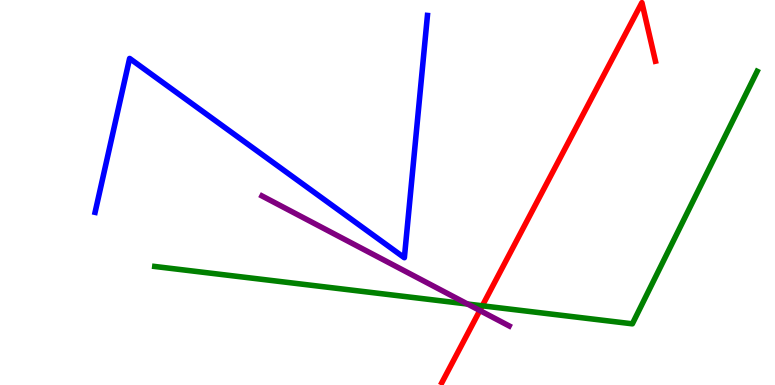[{'lines': ['blue', 'red'], 'intersections': []}, {'lines': ['green', 'red'], 'intersections': [{'x': 6.22, 'y': 2.06}]}, {'lines': ['purple', 'red'], 'intersections': [{'x': 6.19, 'y': 1.94}]}, {'lines': ['blue', 'green'], 'intersections': []}, {'lines': ['blue', 'purple'], 'intersections': []}, {'lines': ['green', 'purple'], 'intersections': [{'x': 6.03, 'y': 2.1}]}]